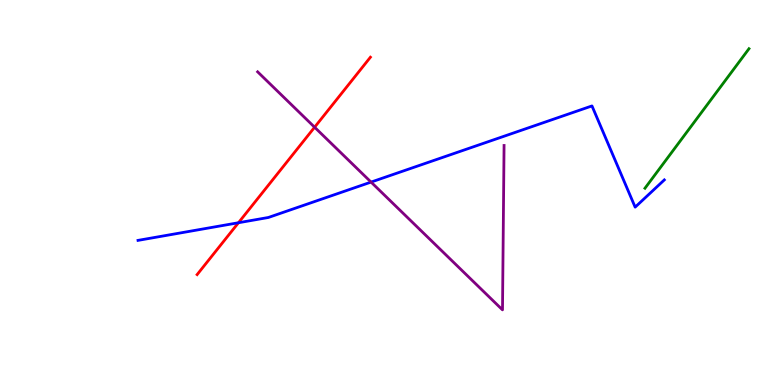[{'lines': ['blue', 'red'], 'intersections': [{'x': 3.08, 'y': 4.21}]}, {'lines': ['green', 'red'], 'intersections': []}, {'lines': ['purple', 'red'], 'intersections': [{'x': 4.06, 'y': 6.7}]}, {'lines': ['blue', 'green'], 'intersections': []}, {'lines': ['blue', 'purple'], 'intersections': [{'x': 4.79, 'y': 5.27}]}, {'lines': ['green', 'purple'], 'intersections': []}]